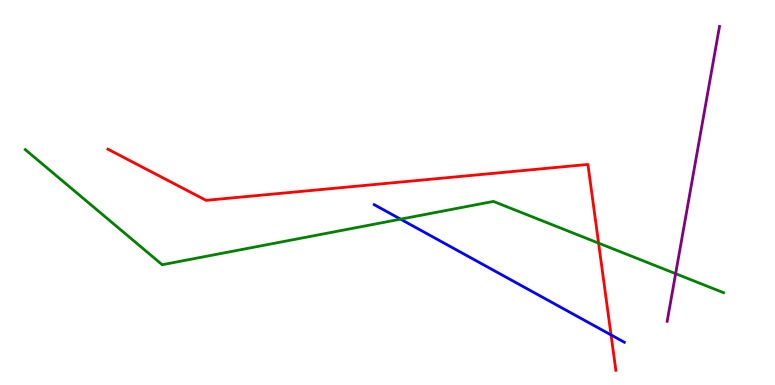[{'lines': ['blue', 'red'], 'intersections': [{'x': 7.88, 'y': 1.3}]}, {'lines': ['green', 'red'], 'intersections': [{'x': 7.72, 'y': 3.69}]}, {'lines': ['purple', 'red'], 'intersections': []}, {'lines': ['blue', 'green'], 'intersections': [{'x': 5.17, 'y': 4.31}]}, {'lines': ['blue', 'purple'], 'intersections': []}, {'lines': ['green', 'purple'], 'intersections': [{'x': 8.72, 'y': 2.89}]}]